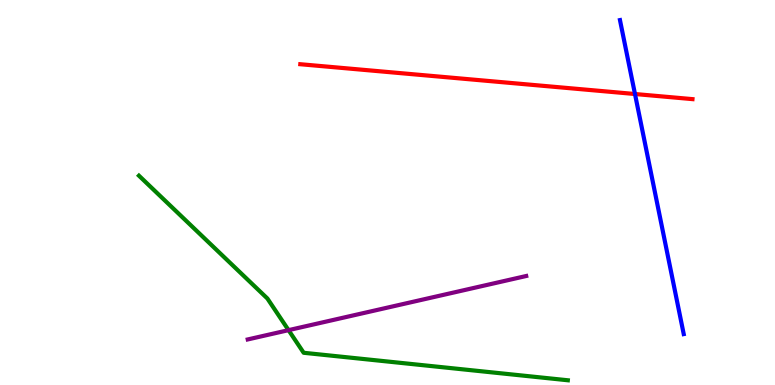[{'lines': ['blue', 'red'], 'intersections': [{'x': 8.19, 'y': 7.56}]}, {'lines': ['green', 'red'], 'intersections': []}, {'lines': ['purple', 'red'], 'intersections': []}, {'lines': ['blue', 'green'], 'intersections': []}, {'lines': ['blue', 'purple'], 'intersections': []}, {'lines': ['green', 'purple'], 'intersections': [{'x': 3.72, 'y': 1.42}]}]